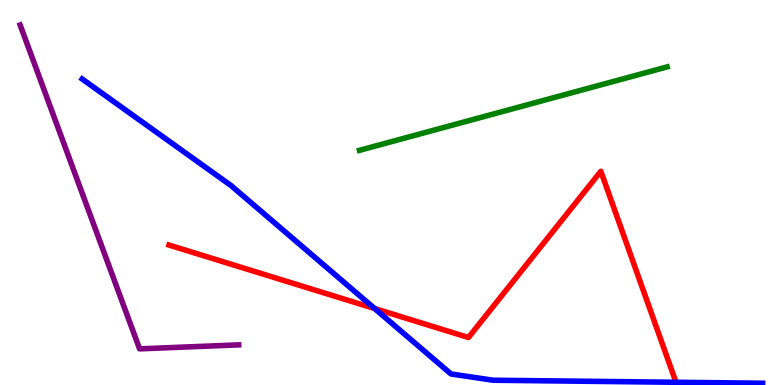[{'lines': ['blue', 'red'], 'intersections': [{'x': 4.83, 'y': 1.99}, {'x': 8.72, 'y': 0.0707}]}, {'lines': ['green', 'red'], 'intersections': []}, {'lines': ['purple', 'red'], 'intersections': []}, {'lines': ['blue', 'green'], 'intersections': []}, {'lines': ['blue', 'purple'], 'intersections': []}, {'lines': ['green', 'purple'], 'intersections': []}]